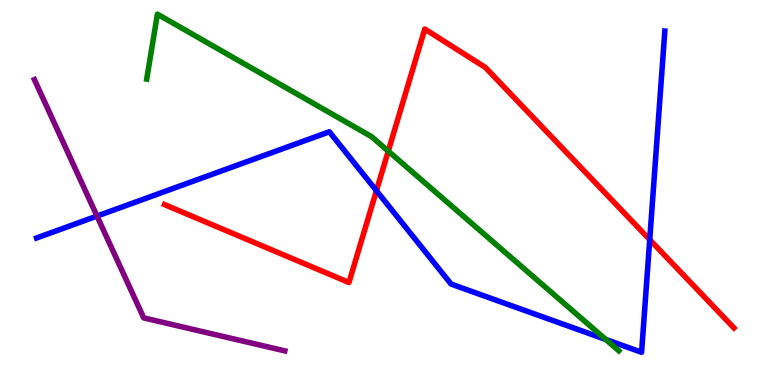[{'lines': ['blue', 'red'], 'intersections': [{'x': 4.86, 'y': 5.05}, {'x': 8.38, 'y': 3.77}]}, {'lines': ['green', 'red'], 'intersections': [{'x': 5.01, 'y': 6.07}]}, {'lines': ['purple', 'red'], 'intersections': []}, {'lines': ['blue', 'green'], 'intersections': [{'x': 7.82, 'y': 1.18}]}, {'lines': ['blue', 'purple'], 'intersections': [{'x': 1.25, 'y': 4.39}]}, {'lines': ['green', 'purple'], 'intersections': []}]